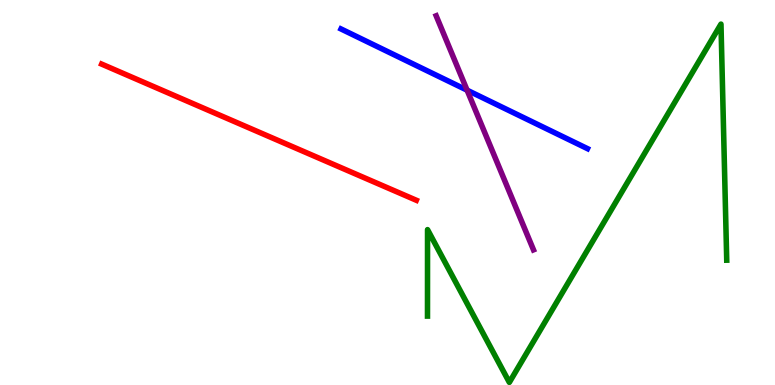[{'lines': ['blue', 'red'], 'intersections': []}, {'lines': ['green', 'red'], 'intersections': []}, {'lines': ['purple', 'red'], 'intersections': []}, {'lines': ['blue', 'green'], 'intersections': []}, {'lines': ['blue', 'purple'], 'intersections': [{'x': 6.03, 'y': 7.66}]}, {'lines': ['green', 'purple'], 'intersections': []}]